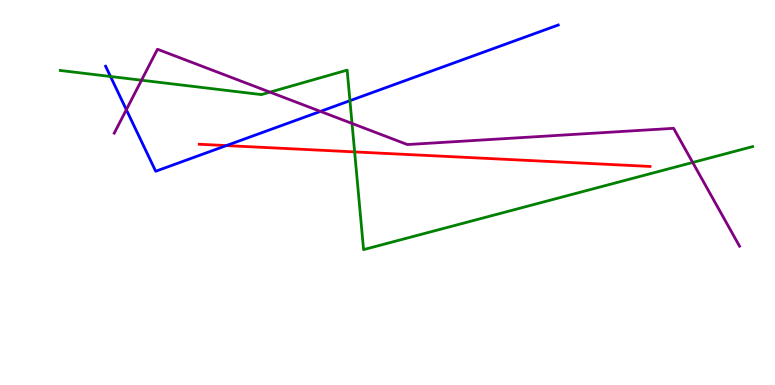[{'lines': ['blue', 'red'], 'intersections': [{'x': 2.92, 'y': 6.22}]}, {'lines': ['green', 'red'], 'intersections': [{'x': 4.58, 'y': 6.05}]}, {'lines': ['purple', 'red'], 'intersections': []}, {'lines': ['blue', 'green'], 'intersections': [{'x': 1.43, 'y': 8.01}, {'x': 4.52, 'y': 7.38}]}, {'lines': ['blue', 'purple'], 'intersections': [{'x': 1.63, 'y': 7.15}, {'x': 4.13, 'y': 7.11}]}, {'lines': ['green', 'purple'], 'intersections': [{'x': 1.83, 'y': 7.92}, {'x': 3.48, 'y': 7.61}, {'x': 4.54, 'y': 6.79}, {'x': 8.94, 'y': 5.78}]}]